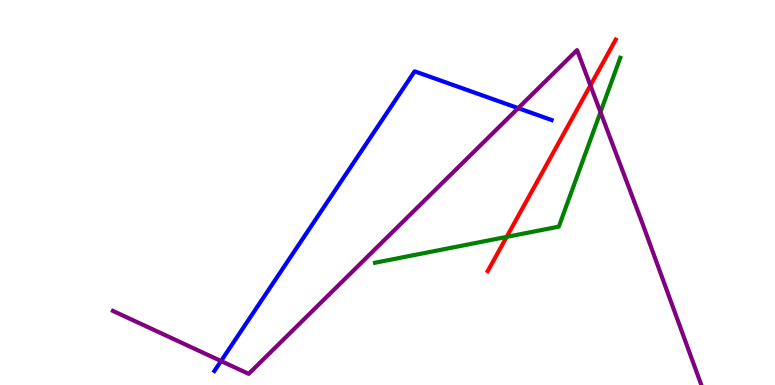[{'lines': ['blue', 'red'], 'intersections': []}, {'lines': ['green', 'red'], 'intersections': [{'x': 6.54, 'y': 3.85}]}, {'lines': ['purple', 'red'], 'intersections': [{'x': 7.62, 'y': 7.78}]}, {'lines': ['blue', 'green'], 'intersections': []}, {'lines': ['blue', 'purple'], 'intersections': [{'x': 2.85, 'y': 0.622}, {'x': 6.69, 'y': 7.19}]}, {'lines': ['green', 'purple'], 'intersections': [{'x': 7.75, 'y': 7.09}]}]